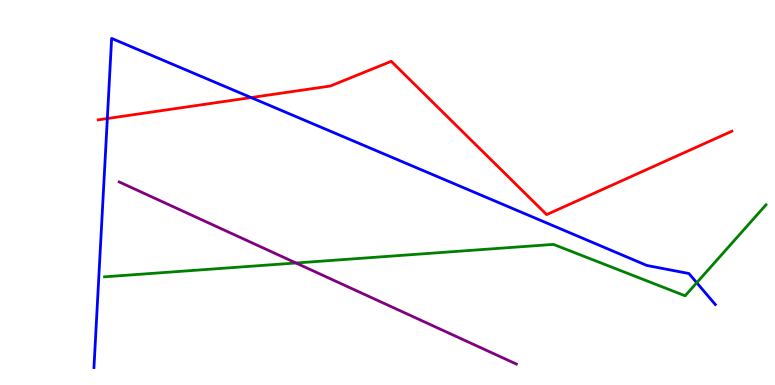[{'lines': ['blue', 'red'], 'intersections': [{'x': 1.38, 'y': 6.92}, {'x': 3.24, 'y': 7.47}]}, {'lines': ['green', 'red'], 'intersections': []}, {'lines': ['purple', 'red'], 'intersections': []}, {'lines': ['blue', 'green'], 'intersections': [{'x': 8.99, 'y': 2.66}]}, {'lines': ['blue', 'purple'], 'intersections': []}, {'lines': ['green', 'purple'], 'intersections': [{'x': 3.82, 'y': 3.17}]}]